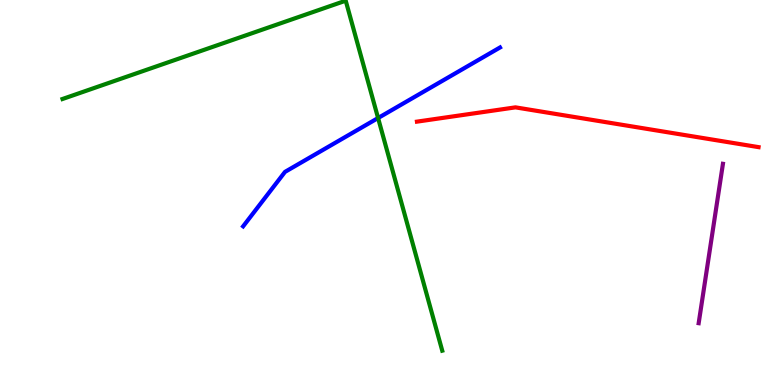[{'lines': ['blue', 'red'], 'intersections': []}, {'lines': ['green', 'red'], 'intersections': []}, {'lines': ['purple', 'red'], 'intersections': []}, {'lines': ['blue', 'green'], 'intersections': [{'x': 4.88, 'y': 6.93}]}, {'lines': ['blue', 'purple'], 'intersections': []}, {'lines': ['green', 'purple'], 'intersections': []}]